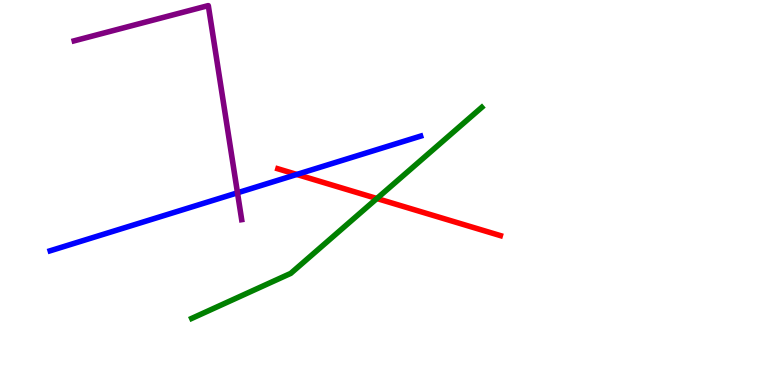[{'lines': ['blue', 'red'], 'intersections': [{'x': 3.83, 'y': 5.47}]}, {'lines': ['green', 'red'], 'intersections': [{'x': 4.86, 'y': 4.84}]}, {'lines': ['purple', 'red'], 'intersections': []}, {'lines': ['blue', 'green'], 'intersections': []}, {'lines': ['blue', 'purple'], 'intersections': [{'x': 3.06, 'y': 4.99}]}, {'lines': ['green', 'purple'], 'intersections': []}]